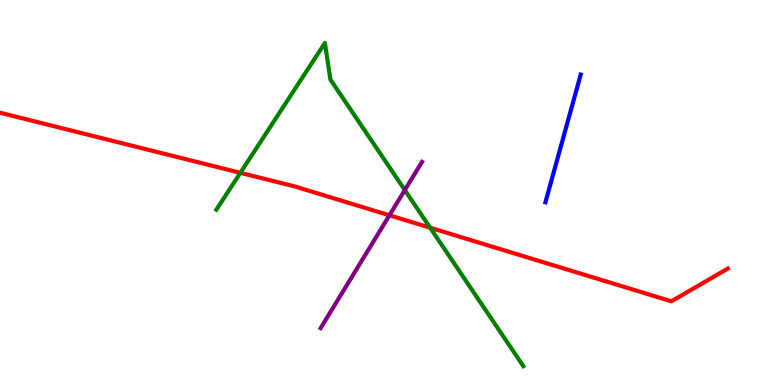[{'lines': ['blue', 'red'], 'intersections': []}, {'lines': ['green', 'red'], 'intersections': [{'x': 3.1, 'y': 5.51}, {'x': 5.55, 'y': 4.09}]}, {'lines': ['purple', 'red'], 'intersections': [{'x': 5.02, 'y': 4.41}]}, {'lines': ['blue', 'green'], 'intersections': []}, {'lines': ['blue', 'purple'], 'intersections': []}, {'lines': ['green', 'purple'], 'intersections': [{'x': 5.22, 'y': 5.06}]}]